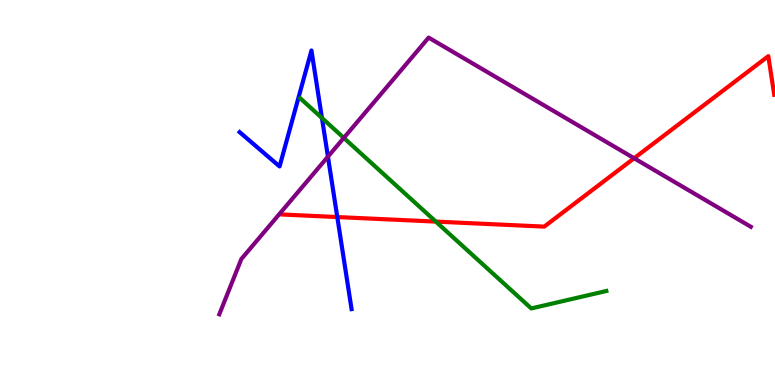[{'lines': ['blue', 'red'], 'intersections': [{'x': 4.35, 'y': 4.36}]}, {'lines': ['green', 'red'], 'intersections': [{'x': 5.62, 'y': 4.24}]}, {'lines': ['purple', 'red'], 'intersections': [{'x': 8.18, 'y': 5.89}]}, {'lines': ['blue', 'green'], 'intersections': [{'x': 4.15, 'y': 6.94}]}, {'lines': ['blue', 'purple'], 'intersections': [{'x': 4.23, 'y': 5.93}]}, {'lines': ['green', 'purple'], 'intersections': [{'x': 4.44, 'y': 6.42}]}]